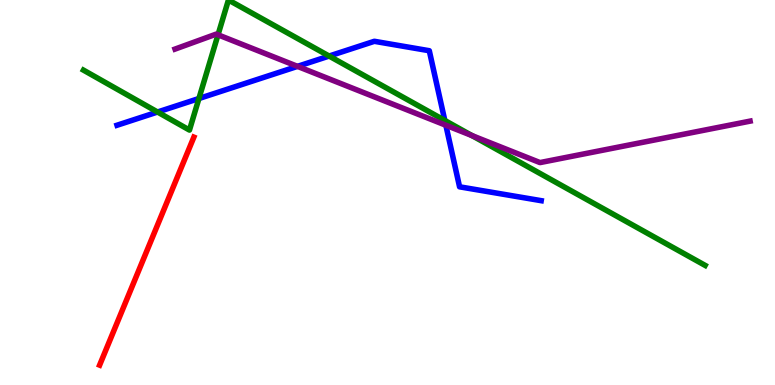[{'lines': ['blue', 'red'], 'intersections': []}, {'lines': ['green', 'red'], 'intersections': []}, {'lines': ['purple', 'red'], 'intersections': []}, {'lines': ['blue', 'green'], 'intersections': [{'x': 2.03, 'y': 7.09}, {'x': 2.57, 'y': 7.44}, {'x': 4.25, 'y': 8.54}, {'x': 5.74, 'y': 6.87}]}, {'lines': ['blue', 'purple'], 'intersections': [{'x': 3.84, 'y': 8.28}, {'x': 5.75, 'y': 6.75}]}, {'lines': ['green', 'purple'], 'intersections': [{'x': 2.81, 'y': 9.1}, {'x': 6.09, 'y': 6.48}]}]